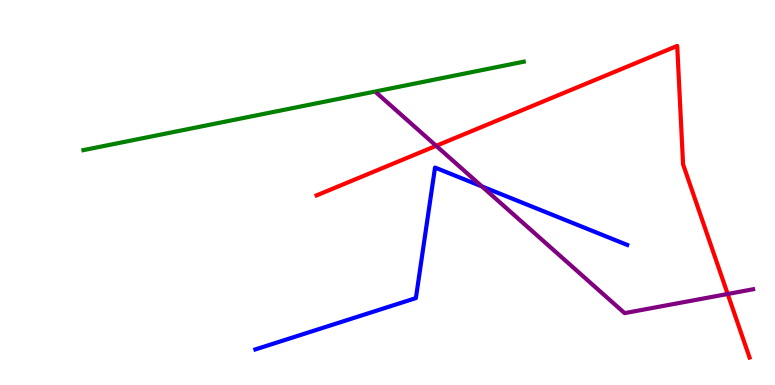[{'lines': ['blue', 'red'], 'intersections': []}, {'lines': ['green', 'red'], 'intersections': []}, {'lines': ['purple', 'red'], 'intersections': [{'x': 5.63, 'y': 6.21}, {'x': 9.39, 'y': 2.36}]}, {'lines': ['blue', 'green'], 'intersections': []}, {'lines': ['blue', 'purple'], 'intersections': [{'x': 6.22, 'y': 5.16}]}, {'lines': ['green', 'purple'], 'intersections': []}]